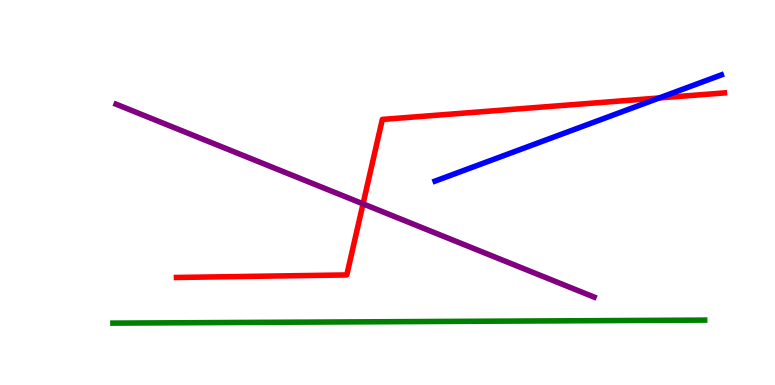[{'lines': ['blue', 'red'], 'intersections': [{'x': 8.51, 'y': 7.46}]}, {'lines': ['green', 'red'], 'intersections': []}, {'lines': ['purple', 'red'], 'intersections': [{'x': 4.68, 'y': 4.71}]}, {'lines': ['blue', 'green'], 'intersections': []}, {'lines': ['blue', 'purple'], 'intersections': []}, {'lines': ['green', 'purple'], 'intersections': []}]